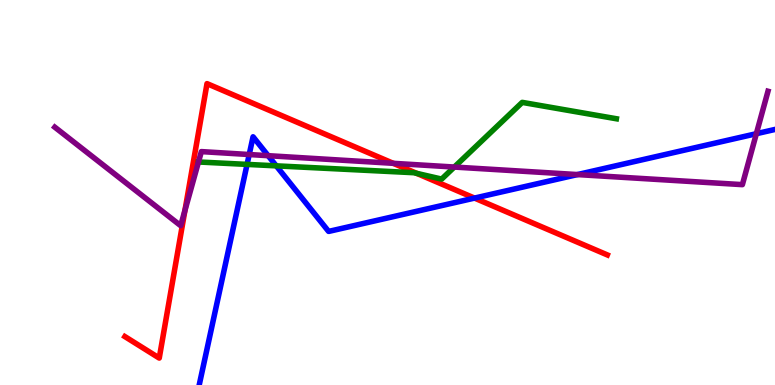[{'lines': ['blue', 'red'], 'intersections': [{'x': 6.12, 'y': 4.85}]}, {'lines': ['green', 'red'], 'intersections': [{'x': 5.38, 'y': 5.5}]}, {'lines': ['purple', 'red'], 'intersections': [{'x': 2.39, 'y': 4.53}, {'x': 5.07, 'y': 5.76}]}, {'lines': ['blue', 'green'], 'intersections': [{'x': 3.19, 'y': 5.73}, {'x': 3.56, 'y': 5.69}]}, {'lines': ['blue', 'purple'], 'intersections': [{'x': 3.22, 'y': 5.99}, {'x': 3.46, 'y': 5.96}, {'x': 7.45, 'y': 5.47}, {'x': 9.76, 'y': 6.53}]}, {'lines': ['green', 'purple'], 'intersections': [{'x': 2.56, 'y': 5.79}, {'x': 5.86, 'y': 5.66}]}]